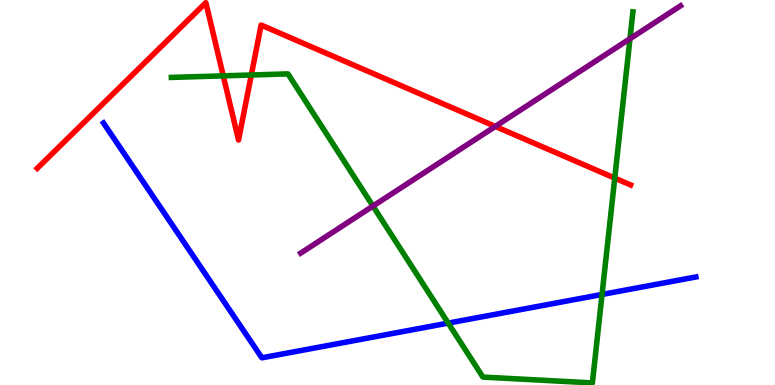[{'lines': ['blue', 'red'], 'intersections': []}, {'lines': ['green', 'red'], 'intersections': [{'x': 2.88, 'y': 8.03}, {'x': 3.24, 'y': 8.05}, {'x': 7.93, 'y': 5.37}]}, {'lines': ['purple', 'red'], 'intersections': [{'x': 6.39, 'y': 6.72}]}, {'lines': ['blue', 'green'], 'intersections': [{'x': 5.78, 'y': 1.61}, {'x': 7.77, 'y': 2.35}]}, {'lines': ['blue', 'purple'], 'intersections': []}, {'lines': ['green', 'purple'], 'intersections': [{'x': 4.81, 'y': 4.65}, {'x': 8.13, 'y': 8.99}]}]